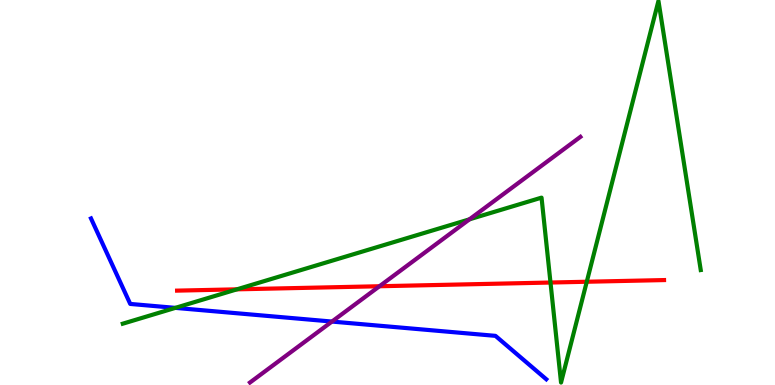[{'lines': ['blue', 'red'], 'intersections': []}, {'lines': ['green', 'red'], 'intersections': [{'x': 3.06, 'y': 2.48}, {'x': 7.1, 'y': 2.66}, {'x': 7.57, 'y': 2.68}]}, {'lines': ['purple', 'red'], 'intersections': [{'x': 4.9, 'y': 2.57}]}, {'lines': ['blue', 'green'], 'intersections': [{'x': 2.26, 'y': 2.0}]}, {'lines': ['blue', 'purple'], 'intersections': [{'x': 4.28, 'y': 1.65}]}, {'lines': ['green', 'purple'], 'intersections': [{'x': 6.06, 'y': 4.3}]}]